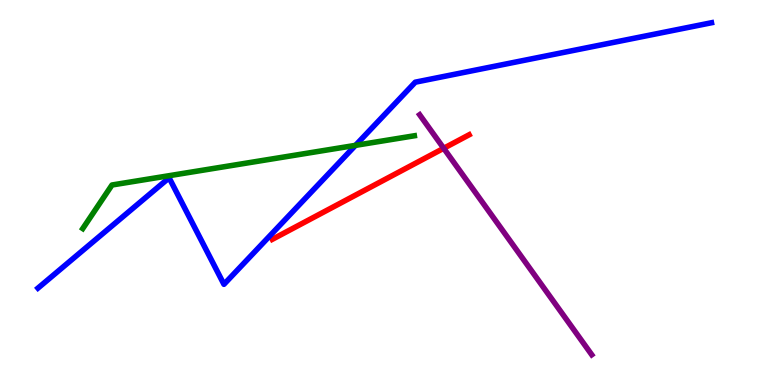[{'lines': ['blue', 'red'], 'intersections': []}, {'lines': ['green', 'red'], 'intersections': []}, {'lines': ['purple', 'red'], 'intersections': [{'x': 5.73, 'y': 6.15}]}, {'lines': ['blue', 'green'], 'intersections': [{'x': 4.59, 'y': 6.22}]}, {'lines': ['blue', 'purple'], 'intersections': []}, {'lines': ['green', 'purple'], 'intersections': []}]